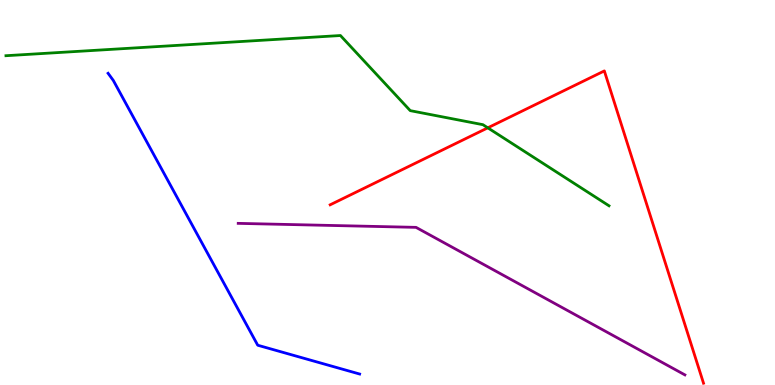[{'lines': ['blue', 'red'], 'intersections': []}, {'lines': ['green', 'red'], 'intersections': [{'x': 6.29, 'y': 6.68}]}, {'lines': ['purple', 'red'], 'intersections': []}, {'lines': ['blue', 'green'], 'intersections': []}, {'lines': ['blue', 'purple'], 'intersections': []}, {'lines': ['green', 'purple'], 'intersections': []}]